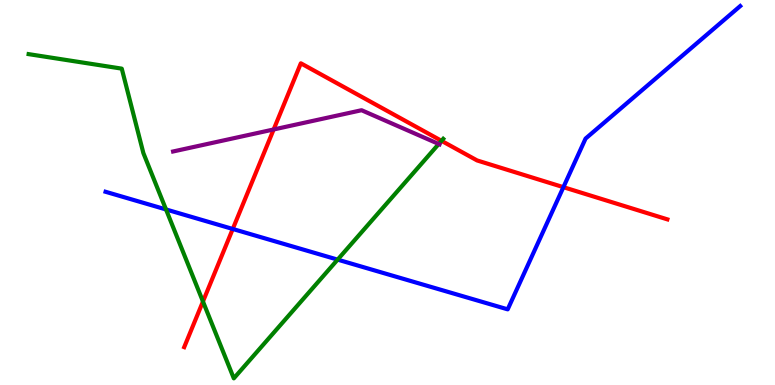[{'lines': ['blue', 'red'], 'intersections': [{'x': 3.0, 'y': 4.05}, {'x': 7.27, 'y': 5.14}]}, {'lines': ['green', 'red'], 'intersections': [{'x': 2.62, 'y': 2.17}, {'x': 5.7, 'y': 6.34}]}, {'lines': ['purple', 'red'], 'intersections': [{'x': 3.53, 'y': 6.64}]}, {'lines': ['blue', 'green'], 'intersections': [{'x': 2.14, 'y': 4.56}, {'x': 4.36, 'y': 3.26}]}, {'lines': ['blue', 'purple'], 'intersections': []}, {'lines': ['green', 'purple'], 'intersections': [{'x': 5.66, 'y': 6.26}]}]